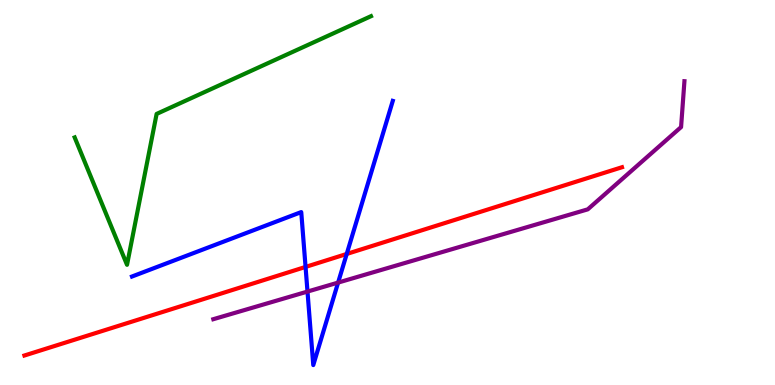[{'lines': ['blue', 'red'], 'intersections': [{'x': 3.94, 'y': 3.07}, {'x': 4.47, 'y': 3.4}]}, {'lines': ['green', 'red'], 'intersections': []}, {'lines': ['purple', 'red'], 'intersections': []}, {'lines': ['blue', 'green'], 'intersections': []}, {'lines': ['blue', 'purple'], 'intersections': [{'x': 3.97, 'y': 2.43}, {'x': 4.36, 'y': 2.66}]}, {'lines': ['green', 'purple'], 'intersections': []}]